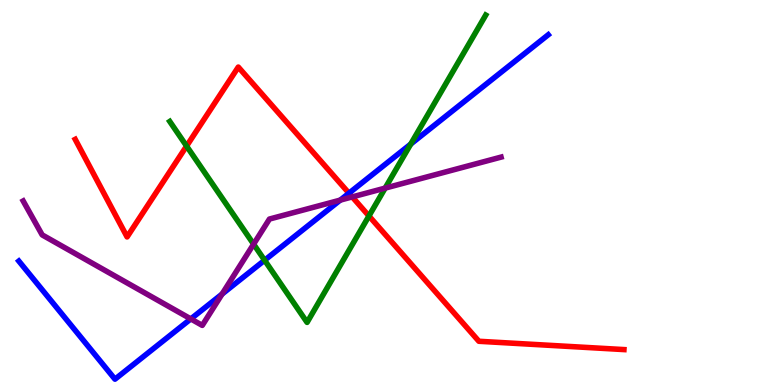[{'lines': ['blue', 'red'], 'intersections': [{'x': 4.5, 'y': 4.98}]}, {'lines': ['green', 'red'], 'intersections': [{'x': 2.41, 'y': 6.21}, {'x': 4.76, 'y': 4.39}]}, {'lines': ['purple', 'red'], 'intersections': [{'x': 4.54, 'y': 4.89}]}, {'lines': ['blue', 'green'], 'intersections': [{'x': 3.41, 'y': 3.24}, {'x': 5.3, 'y': 6.26}]}, {'lines': ['blue', 'purple'], 'intersections': [{'x': 2.46, 'y': 1.72}, {'x': 2.87, 'y': 2.36}, {'x': 4.39, 'y': 4.8}]}, {'lines': ['green', 'purple'], 'intersections': [{'x': 3.27, 'y': 3.66}, {'x': 4.97, 'y': 5.11}]}]